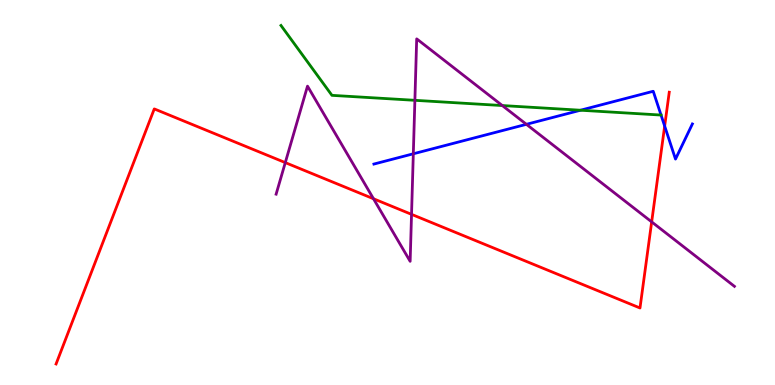[{'lines': ['blue', 'red'], 'intersections': [{'x': 8.58, 'y': 6.73}]}, {'lines': ['green', 'red'], 'intersections': []}, {'lines': ['purple', 'red'], 'intersections': [{'x': 3.68, 'y': 5.78}, {'x': 4.82, 'y': 4.84}, {'x': 5.31, 'y': 4.43}, {'x': 8.41, 'y': 4.24}]}, {'lines': ['blue', 'green'], 'intersections': [{'x': 7.49, 'y': 7.14}, {'x': 8.53, 'y': 7.01}]}, {'lines': ['blue', 'purple'], 'intersections': [{'x': 5.33, 'y': 6.01}, {'x': 6.79, 'y': 6.77}]}, {'lines': ['green', 'purple'], 'intersections': [{'x': 5.35, 'y': 7.39}, {'x': 6.48, 'y': 7.26}]}]